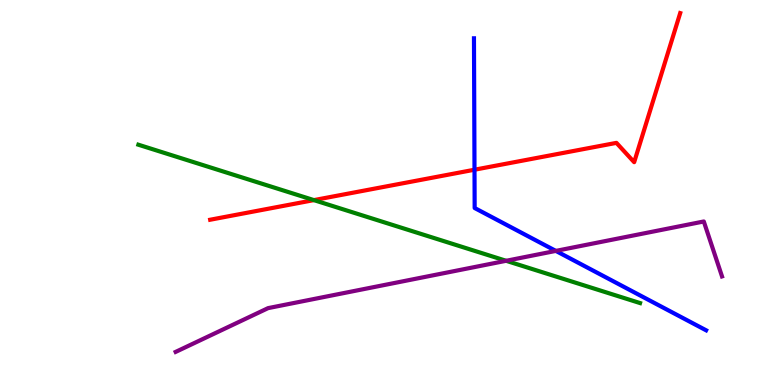[{'lines': ['blue', 'red'], 'intersections': [{'x': 6.12, 'y': 5.59}]}, {'lines': ['green', 'red'], 'intersections': [{'x': 4.05, 'y': 4.8}]}, {'lines': ['purple', 'red'], 'intersections': []}, {'lines': ['blue', 'green'], 'intersections': []}, {'lines': ['blue', 'purple'], 'intersections': [{'x': 7.17, 'y': 3.48}]}, {'lines': ['green', 'purple'], 'intersections': [{'x': 6.53, 'y': 3.23}]}]